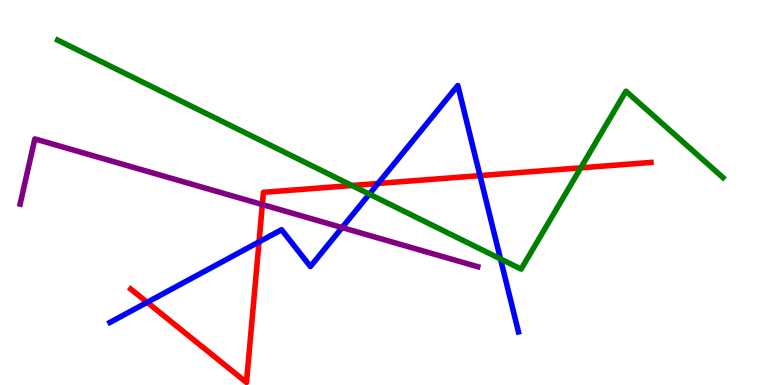[{'lines': ['blue', 'red'], 'intersections': [{'x': 1.9, 'y': 2.15}, {'x': 3.34, 'y': 3.72}, {'x': 4.88, 'y': 5.23}, {'x': 6.19, 'y': 5.44}]}, {'lines': ['green', 'red'], 'intersections': [{'x': 4.54, 'y': 5.18}, {'x': 7.49, 'y': 5.64}]}, {'lines': ['purple', 'red'], 'intersections': [{'x': 3.39, 'y': 4.69}]}, {'lines': ['blue', 'green'], 'intersections': [{'x': 4.77, 'y': 4.96}, {'x': 6.46, 'y': 3.27}]}, {'lines': ['blue', 'purple'], 'intersections': [{'x': 4.41, 'y': 4.09}]}, {'lines': ['green', 'purple'], 'intersections': []}]